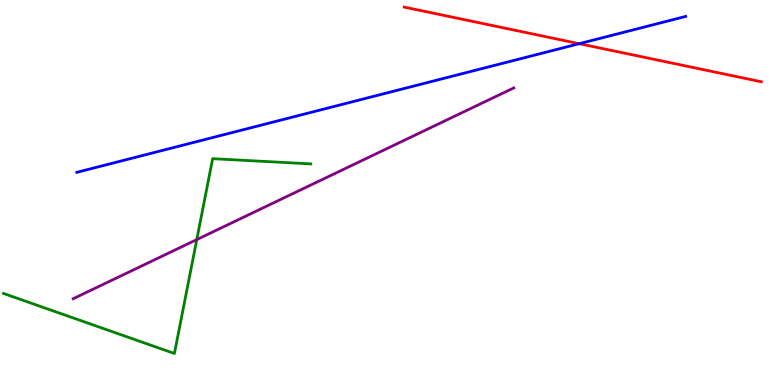[{'lines': ['blue', 'red'], 'intersections': [{'x': 7.47, 'y': 8.87}]}, {'lines': ['green', 'red'], 'intersections': []}, {'lines': ['purple', 'red'], 'intersections': []}, {'lines': ['blue', 'green'], 'intersections': []}, {'lines': ['blue', 'purple'], 'intersections': []}, {'lines': ['green', 'purple'], 'intersections': [{'x': 2.54, 'y': 3.78}]}]